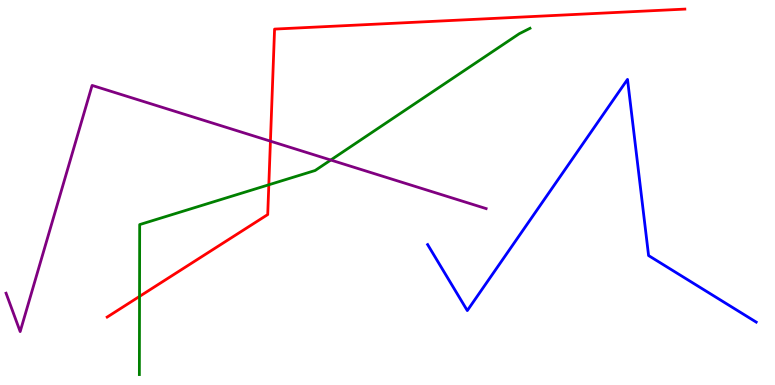[{'lines': ['blue', 'red'], 'intersections': []}, {'lines': ['green', 'red'], 'intersections': [{'x': 1.8, 'y': 2.3}, {'x': 3.47, 'y': 5.2}]}, {'lines': ['purple', 'red'], 'intersections': [{'x': 3.49, 'y': 6.33}]}, {'lines': ['blue', 'green'], 'intersections': []}, {'lines': ['blue', 'purple'], 'intersections': []}, {'lines': ['green', 'purple'], 'intersections': [{'x': 4.27, 'y': 5.84}]}]